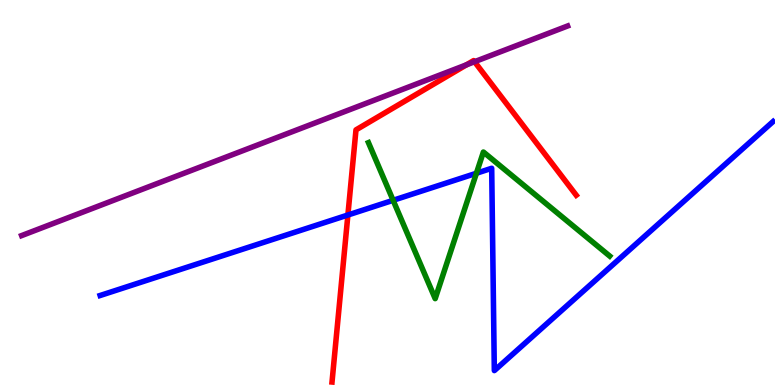[{'lines': ['blue', 'red'], 'intersections': [{'x': 4.49, 'y': 4.42}]}, {'lines': ['green', 'red'], 'intersections': []}, {'lines': ['purple', 'red'], 'intersections': [{'x': 6.02, 'y': 8.32}, {'x': 6.12, 'y': 8.4}]}, {'lines': ['blue', 'green'], 'intersections': [{'x': 5.07, 'y': 4.8}, {'x': 6.15, 'y': 5.5}]}, {'lines': ['blue', 'purple'], 'intersections': []}, {'lines': ['green', 'purple'], 'intersections': []}]